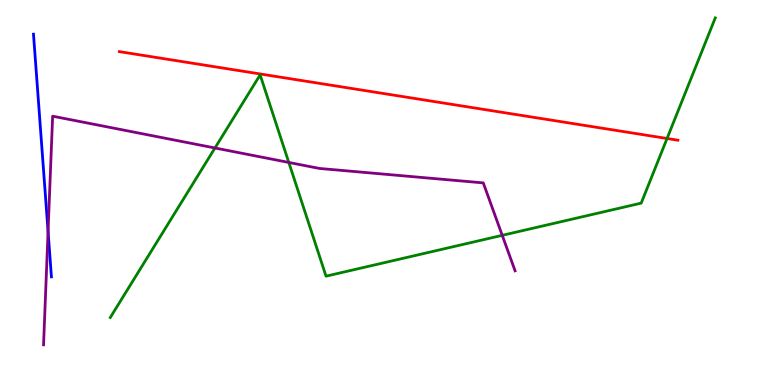[{'lines': ['blue', 'red'], 'intersections': []}, {'lines': ['green', 'red'], 'intersections': [{'x': 8.61, 'y': 6.4}]}, {'lines': ['purple', 'red'], 'intersections': []}, {'lines': ['blue', 'green'], 'intersections': []}, {'lines': ['blue', 'purple'], 'intersections': [{'x': 0.62, 'y': 3.99}]}, {'lines': ['green', 'purple'], 'intersections': [{'x': 2.77, 'y': 6.16}, {'x': 3.73, 'y': 5.78}, {'x': 6.48, 'y': 3.89}]}]